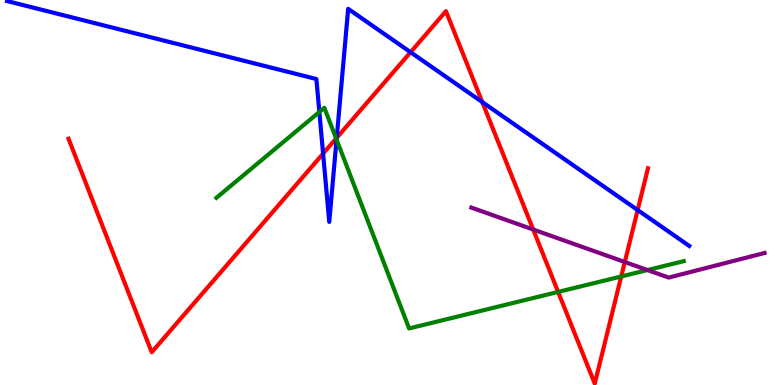[{'lines': ['blue', 'red'], 'intersections': [{'x': 4.17, 'y': 6.01}, {'x': 4.34, 'y': 6.42}, {'x': 5.3, 'y': 8.64}, {'x': 6.22, 'y': 7.35}, {'x': 8.23, 'y': 4.54}]}, {'lines': ['green', 'red'], 'intersections': [{'x': 4.34, 'y': 6.4}, {'x': 7.2, 'y': 2.42}, {'x': 8.02, 'y': 2.82}]}, {'lines': ['purple', 'red'], 'intersections': [{'x': 6.88, 'y': 4.04}, {'x': 8.06, 'y': 3.19}]}, {'lines': ['blue', 'green'], 'intersections': [{'x': 4.12, 'y': 7.09}, {'x': 4.34, 'y': 6.37}]}, {'lines': ['blue', 'purple'], 'intersections': []}, {'lines': ['green', 'purple'], 'intersections': [{'x': 8.35, 'y': 2.99}]}]